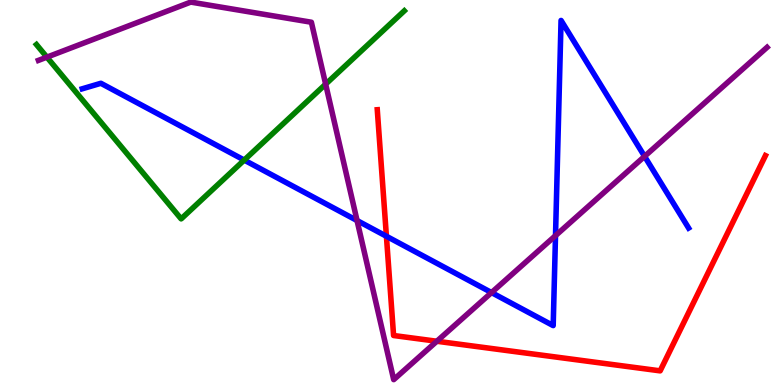[{'lines': ['blue', 'red'], 'intersections': [{'x': 4.99, 'y': 3.86}]}, {'lines': ['green', 'red'], 'intersections': []}, {'lines': ['purple', 'red'], 'intersections': [{'x': 5.64, 'y': 1.14}]}, {'lines': ['blue', 'green'], 'intersections': [{'x': 3.15, 'y': 5.84}]}, {'lines': ['blue', 'purple'], 'intersections': [{'x': 4.61, 'y': 4.27}, {'x': 6.34, 'y': 2.4}, {'x': 7.17, 'y': 3.88}, {'x': 8.32, 'y': 5.94}]}, {'lines': ['green', 'purple'], 'intersections': [{'x': 0.605, 'y': 8.52}, {'x': 4.2, 'y': 7.81}]}]